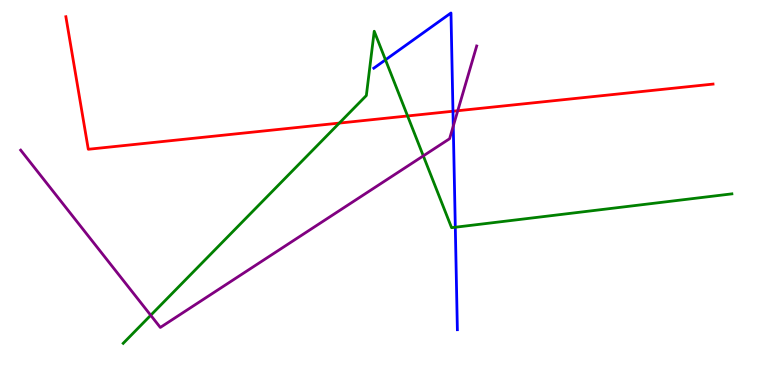[{'lines': ['blue', 'red'], 'intersections': [{'x': 5.84, 'y': 7.11}]}, {'lines': ['green', 'red'], 'intersections': [{'x': 4.38, 'y': 6.8}, {'x': 5.26, 'y': 6.99}]}, {'lines': ['purple', 'red'], 'intersections': [{'x': 5.91, 'y': 7.12}]}, {'lines': ['blue', 'green'], 'intersections': [{'x': 4.97, 'y': 8.45}, {'x': 5.87, 'y': 4.1}]}, {'lines': ['blue', 'purple'], 'intersections': [{'x': 5.85, 'y': 6.72}]}, {'lines': ['green', 'purple'], 'intersections': [{'x': 1.94, 'y': 1.81}, {'x': 5.46, 'y': 5.95}]}]